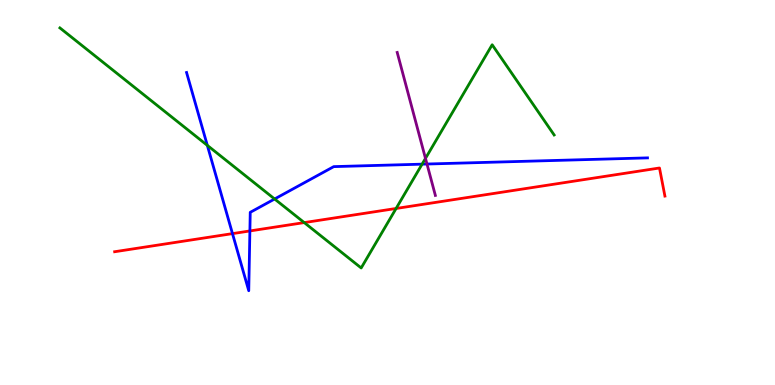[{'lines': ['blue', 'red'], 'intersections': [{'x': 3.0, 'y': 3.93}, {'x': 3.22, 'y': 4.0}]}, {'lines': ['green', 'red'], 'intersections': [{'x': 3.93, 'y': 4.22}, {'x': 5.11, 'y': 4.59}]}, {'lines': ['purple', 'red'], 'intersections': []}, {'lines': ['blue', 'green'], 'intersections': [{'x': 2.68, 'y': 6.22}, {'x': 3.54, 'y': 4.83}, {'x': 5.45, 'y': 5.74}]}, {'lines': ['blue', 'purple'], 'intersections': [{'x': 5.51, 'y': 5.74}]}, {'lines': ['green', 'purple'], 'intersections': [{'x': 5.49, 'y': 5.89}]}]